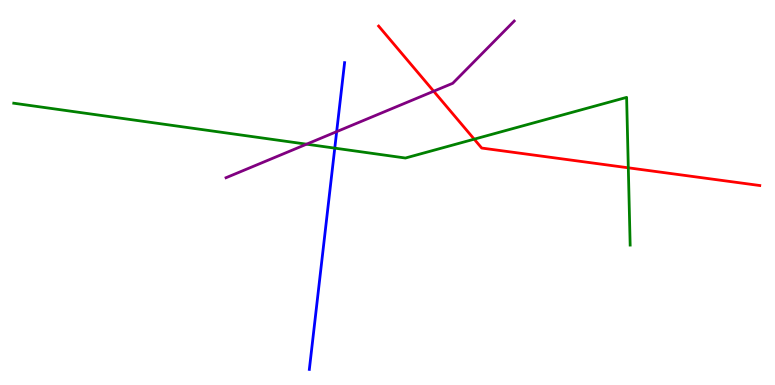[{'lines': ['blue', 'red'], 'intersections': []}, {'lines': ['green', 'red'], 'intersections': [{'x': 6.12, 'y': 6.39}, {'x': 8.11, 'y': 5.64}]}, {'lines': ['purple', 'red'], 'intersections': [{'x': 5.6, 'y': 7.63}]}, {'lines': ['blue', 'green'], 'intersections': [{'x': 4.32, 'y': 6.15}]}, {'lines': ['blue', 'purple'], 'intersections': [{'x': 4.34, 'y': 6.58}]}, {'lines': ['green', 'purple'], 'intersections': [{'x': 3.96, 'y': 6.25}]}]